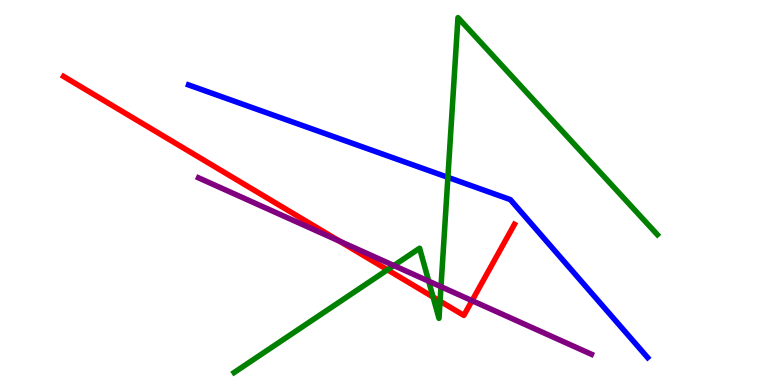[{'lines': ['blue', 'red'], 'intersections': []}, {'lines': ['green', 'red'], 'intersections': [{'x': 5.0, 'y': 2.99}, {'x': 5.59, 'y': 2.29}, {'x': 5.68, 'y': 2.18}]}, {'lines': ['purple', 'red'], 'intersections': [{'x': 4.38, 'y': 3.74}, {'x': 6.09, 'y': 2.19}]}, {'lines': ['blue', 'green'], 'intersections': [{'x': 5.78, 'y': 5.39}]}, {'lines': ['blue', 'purple'], 'intersections': []}, {'lines': ['green', 'purple'], 'intersections': [{'x': 5.08, 'y': 3.1}, {'x': 5.53, 'y': 2.7}, {'x': 5.69, 'y': 2.55}]}]